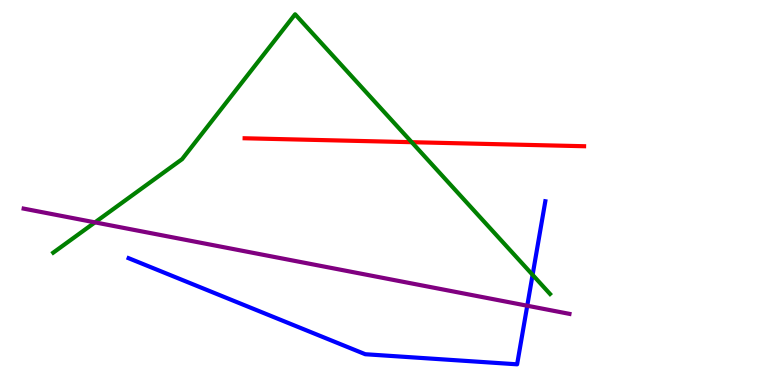[{'lines': ['blue', 'red'], 'intersections': []}, {'lines': ['green', 'red'], 'intersections': [{'x': 5.31, 'y': 6.31}]}, {'lines': ['purple', 'red'], 'intersections': []}, {'lines': ['blue', 'green'], 'intersections': [{'x': 6.87, 'y': 2.86}]}, {'lines': ['blue', 'purple'], 'intersections': [{'x': 6.8, 'y': 2.06}]}, {'lines': ['green', 'purple'], 'intersections': [{'x': 1.23, 'y': 4.22}]}]